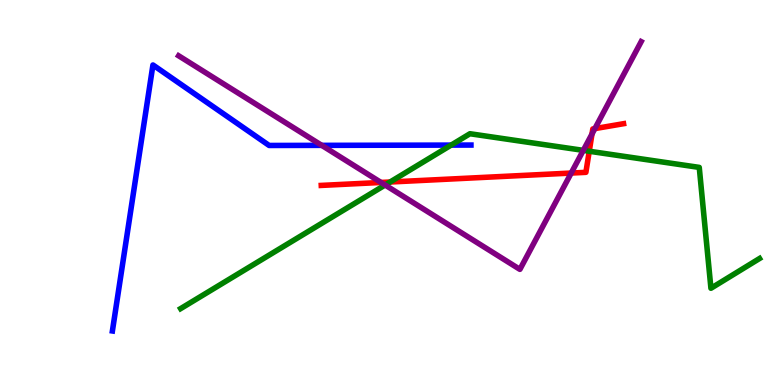[{'lines': ['blue', 'red'], 'intersections': []}, {'lines': ['green', 'red'], 'intersections': [{'x': 5.03, 'y': 5.27}, {'x': 7.6, 'y': 6.07}]}, {'lines': ['purple', 'red'], 'intersections': [{'x': 4.92, 'y': 5.26}, {'x': 7.37, 'y': 5.5}, {'x': 7.64, 'y': 6.52}, {'x': 7.68, 'y': 6.66}]}, {'lines': ['blue', 'green'], 'intersections': [{'x': 5.82, 'y': 6.23}]}, {'lines': ['blue', 'purple'], 'intersections': [{'x': 4.15, 'y': 6.22}]}, {'lines': ['green', 'purple'], 'intersections': [{'x': 4.97, 'y': 5.19}, {'x': 7.53, 'y': 6.09}]}]